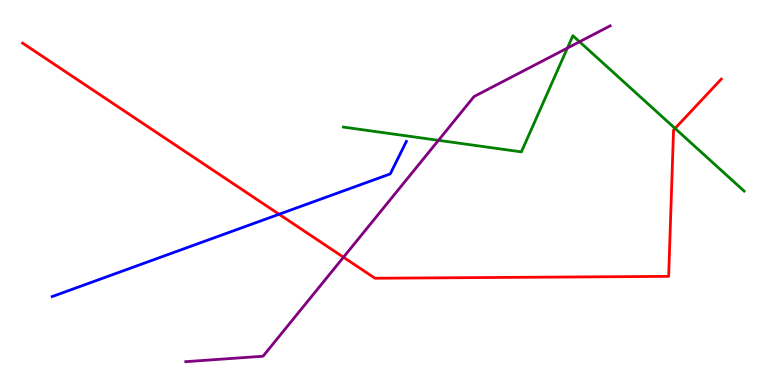[{'lines': ['blue', 'red'], 'intersections': [{'x': 3.6, 'y': 4.43}]}, {'lines': ['green', 'red'], 'intersections': [{'x': 8.71, 'y': 6.66}]}, {'lines': ['purple', 'red'], 'intersections': [{'x': 4.43, 'y': 3.32}]}, {'lines': ['blue', 'green'], 'intersections': []}, {'lines': ['blue', 'purple'], 'intersections': []}, {'lines': ['green', 'purple'], 'intersections': [{'x': 5.66, 'y': 6.36}, {'x': 7.32, 'y': 8.75}, {'x': 7.48, 'y': 8.92}]}]